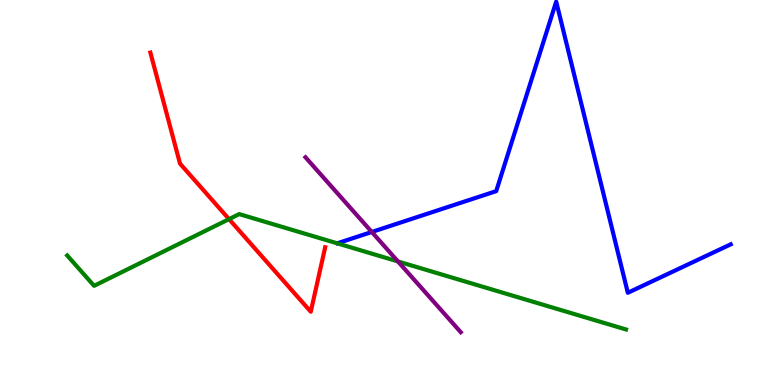[{'lines': ['blue', 'red'], 'intersections': []}, {'lines': ['green', 'red'], 'intersections': [{'x': 2.96, 'y': 4.31}]}, {'lines': ['purple', 'red'], 'intersections': []}, {'lines': ['blue', 'green'], 'intersections': []}, {'lines': ['blue', 'purple'], 'intersections': [{'x': 4.8, 'y': 3.97}]}, {'lines': ['green', 'purple'], 'intersections': [{'x': 5.13, 'y': 3.21}]}]